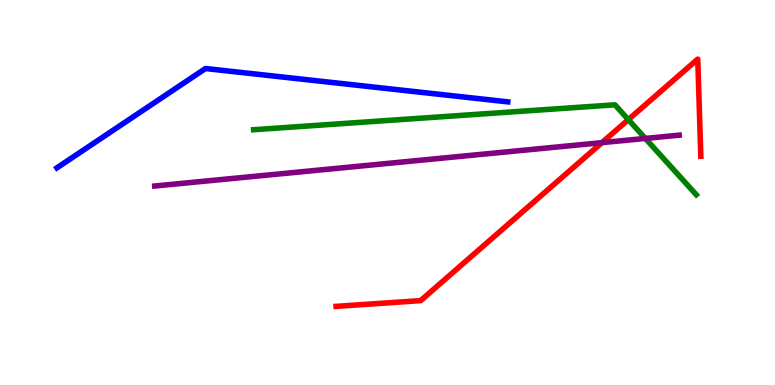[{'lines': ['blue', 'red'], 'intersections': []}, {'lines': ['green', 'red'], 'intersections': [{'x': 8.11, 'y': 6.89}]}, {'lines': ['purple', 'red'], 'intersections': [{'x': 7.77, 'y': 6.29}]}, {'lines': ['blue', 'green'], 'intersections': []}, {'lines': ['blue', 'purple'], 'intersections': []}, {'lines': ['green', 'purple'], 'intersections': [{'x': 8.33, 'y': 6.4}]}]